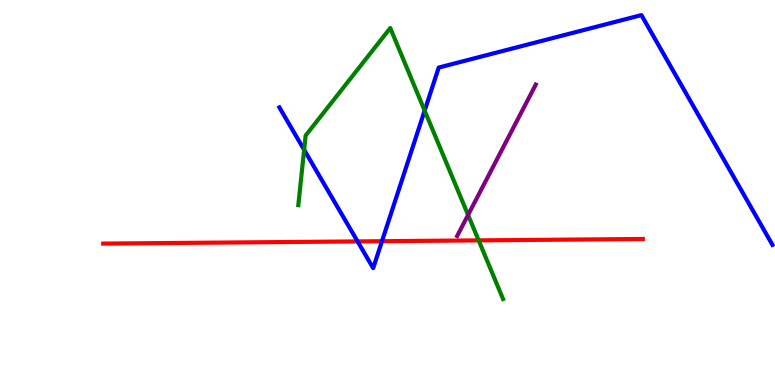[{'lines': ['blue', 'red'], 'intersections': [{'x': 4.61, 'y': 3.73}, {'x': 4.93, 'y': 3.73}]}, {'lines': ['green', 'red'], 'intersections': [{'x': 6.18, 'y': 3.76}]}, {'lines': ['purple', 'red'], 'intersections': []}, {'lines': ['blue', 'green'], 'intersections': [{'x': 3.92, 'y': 6.11}, {'x': 5.48, 'y': 7.13}]}, {'lines': ['blue', 'purple'], 'intersections': []}, {'lines': ['green', 'purple'], 'intersections': [{'x': 6.04, 'y': 4.42}]}]